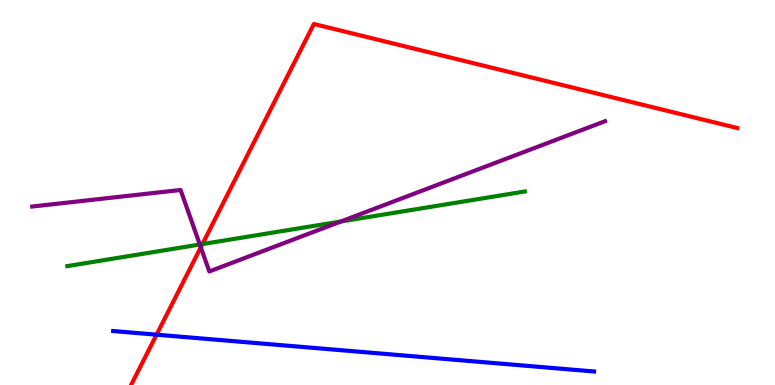[{'lines': ['blue', 'red'], 'intersections': [{'x': 2.02, 'y': 1.31}]}, {'lines': ['green', 'red'], 'intersections': [{'x': 2.61, 'y': 3.66}]}, {'lines': ['purple', 'red'], 'intersections': [{'x': 2.59, 'y': 3.58}]}, {'lines': ['blue', 'green'], 'intersections': []}, {'lines': ['blue', 'purple'], 'intersections': []}, {'lines': ['green', 'purple'], 'intersections': [{'x': 2.58, 'y': 3.65}, {'x': 4.4, 'y': 4.25}]}]